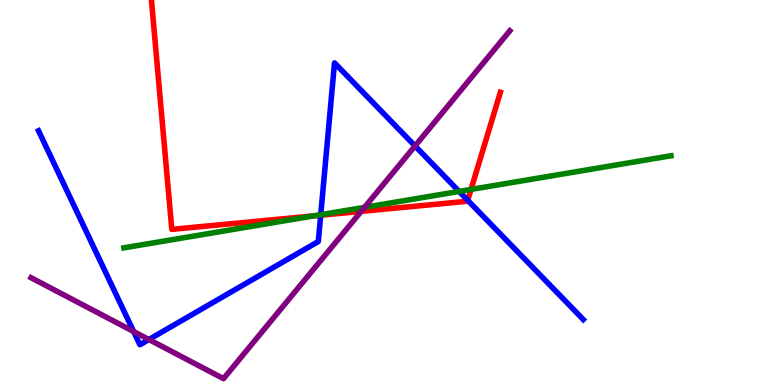[{'lines': ['blue', 'red'], 'intersections': [{'x': 4.14, 'y': 4.41}, {'x': 6.04, 'y': 4.8}]}, {'lines': ['green', 'red'], 'intersections': [{'x': 4.05, 'y': 4.39}, {'x': 6.08, 'y': 5.08}]}, {'lines': ['purple', 'red'], 'intersections': [{'x': 4.66, 'y': 4.51}]}, {'lines': ['blue', 'green'], 'intersections': [{'x': 4.14, 'y': 4.42}, {'x': 5.92, 'y': 5.03}]}, {'lines': ['blue', 'purple'], 'intersections': [{'x': 1.72, 'y': 1.39}, {'x': 1.92, 'y': 1.18}, {'x': 5.36, 'y': 6.21}]}, {'lines': ['green', 'purple'], 'intersections': [{'x': 4.7, 'y': 4.61}]}]